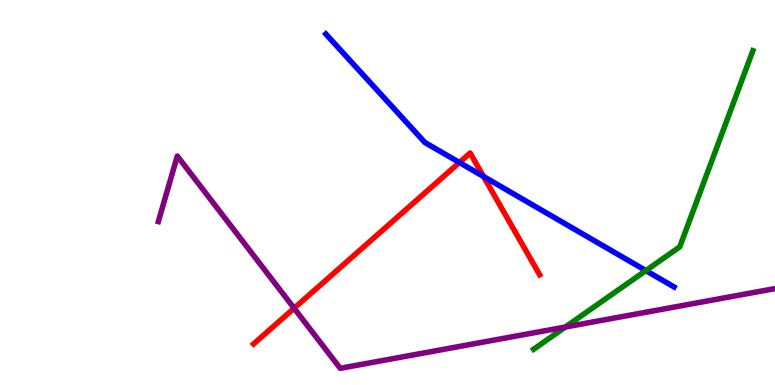[{'lines': ['blue', 'red'], 'intersections': [{'x': 5.93, 'y': 5.78}, {'x': 6.24, 'y': 5.42}]}, {'lines': ['green', 'red'], 'intersections': []}, {'lines': ['purple', 'red'], 'intersections': [{'x': 3.79, 'y': 1.99}]}, {'lines': ['blue', 'green'], 'intersections': [{'x': 8.33, 'y': 2.97}]}, {'lines': ['blue', 'purple'], 'intersections': []}, {'lines': ['green', 'purple'], 'intersections': [{'x': 7.29, 'y': 1.51}]}]